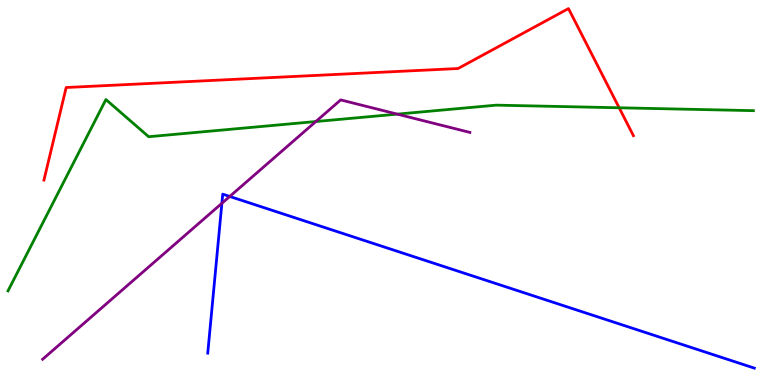[{'lines': ['blue', 'red'], 'intersections': []}, {'lines': ['green', 'red'], 'intersections': [{'x': 7.99, 'y': 7.2}]}, {'lines': ['purple', 'red'], 'intersections': []}, {'lines': ['blue', 'green'], 'intersections': []}, {'lines': ['blue', 'purple'], 'intersections': [{'x': 2.86, 'y': 4.72}, {'x': 2.96, 'y': 4.9}]}, {'lines': ['green', 'purple'], 'intersections': [{'x': 4.08, 'y': 6.84}, {'x': 5.13, 'y': 7.04}]}]